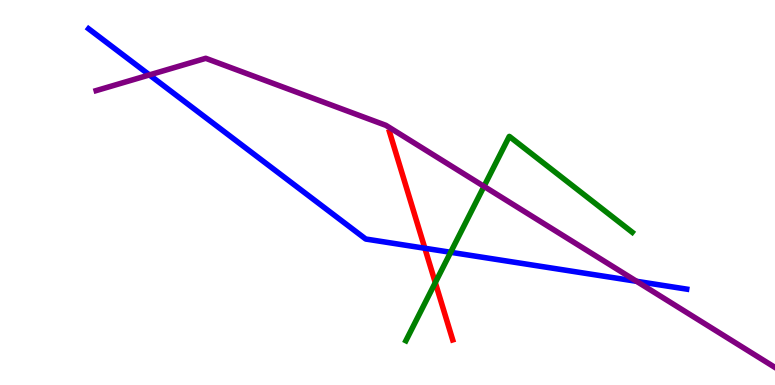[{'lines': ['blue', 'red'], 'intersections': [{'x': 5.48, 'y': 3.55}]}, {'lines': ['green', 'red'], 'intersections': [{'x': 5.62, 'y': 2.66}]}, {'lines': ['purple', 'red'], 'intersections': []}, {'lines': ['blue', 'green'], 'intersections': [{'x': 5.81, 'y': 3.45}]}, {'lines': ['blue', 'purple'], 'intersections': [{'x': 1.93, 'y': 8.05}, {'x': 8.21, 'y': 2.69}]}, {'lines': ['green', 'purple'], 'intersections': [{'x': 6.25, 'y': 5.16}]}]